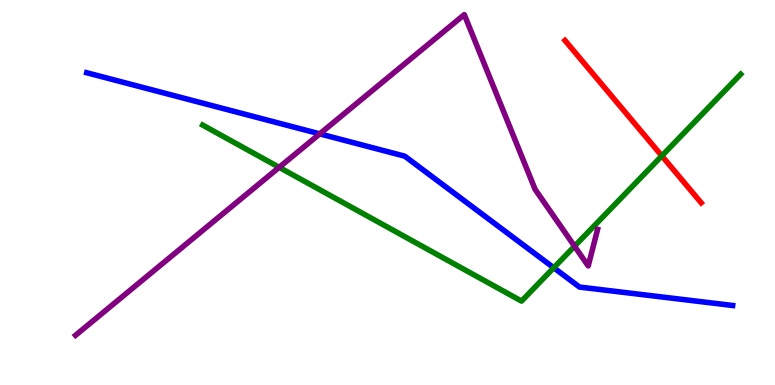[{'lines': ['blue', 'red'], 'intersections': []}, {'lines': ['green', 'red'], 'intersections': [{'x': 8.54, 'y': 5.95}]}, {'lines': ['purple', 'red'], 'intersections': []}, {'lines': ['blue', 'green'], 'intersections': [{'x': 7.14, 'y': 3.05}]}, {'lines': ['blue', 'purple'], 'intersections': [{'x': 4.13, 'y': 6.52}]}, {'lines': ['green', 'purple'], 'intersections': [{'x': 3.6, 'y': 5.65}, {'x': 7.41, 'y': 3.6}]}]